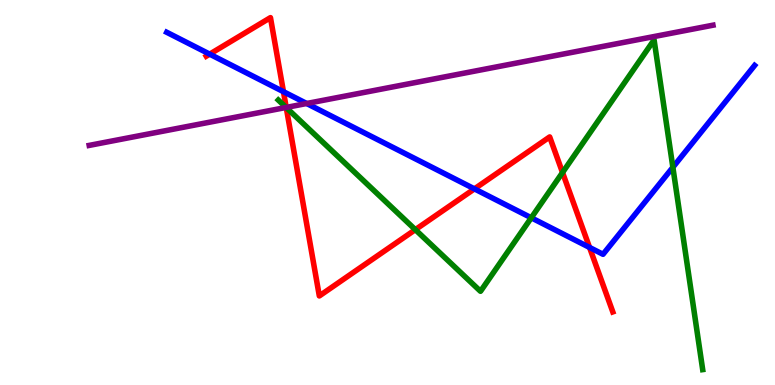[{'lines': ['blue', 'red'], 'intersections': [{'x': 2.71, 'y': 8.59}, {'x': 3.66, 'y': 7.62}, {'x': 6.12, 'y': 5.09}, {'x': 7.61, 'y': 3.57}]}, {'lines': ['green', 'red'], 'intersections': [{'x': 3.69, 'y': 7.21}, {'x': 5.36, 'y': 4.03}, {'x': 7.26, 'y': 5.52}]}, {'lines': ['purple', 'red'], 'intersections': [{'x': 3.69, 'y': 7.21}]}, {'lines': ['blue', 'green'], 'intersections': [{'x': 6.86, 'y': 4.34}, {'x': 8.68, 'y': 5.65}]}, {'lines': ['blue', 'purple'], 'intersections': [{'x': 3.96, 'y': 7.31}]}, {'lines': ['green', 'purple'], 'intersections': [{'x': 3.69, 'y': 7.21}]}]